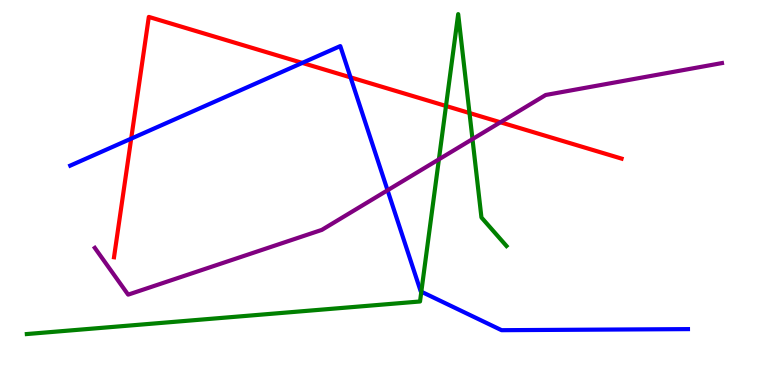[{'lines': ['blue', 'red'], 'intersections': [{'x': 1.69, 'y': 6.4}, {'x': 3.9, 'y': 8.37}, {'x': 4.52, 'y': 7.99}]}, {'lines': ['green', 'red'], 'intersections': [{'x': 5.75, 'y': 7.25}, {'x': 6.06, 'y': 7.06}]}, {'lines': ['purple', 'red'], 'intersections': [{'x': 6.46, 'y': 6.82}]}, {'lines': ['blue', 'green'], 'intersections': [{'x': 5.44, 'y': 2.42}]}, {'lines': ['blue', 'purple'], 'intersections': [{'x': 5.0, 'y': 5.06}]}, {'lines': ['green', 'purple'], 'intersections': [{'x': 5.66, 'y': 5.86}, {'x': 6.1, 'y': 6.39}]}]